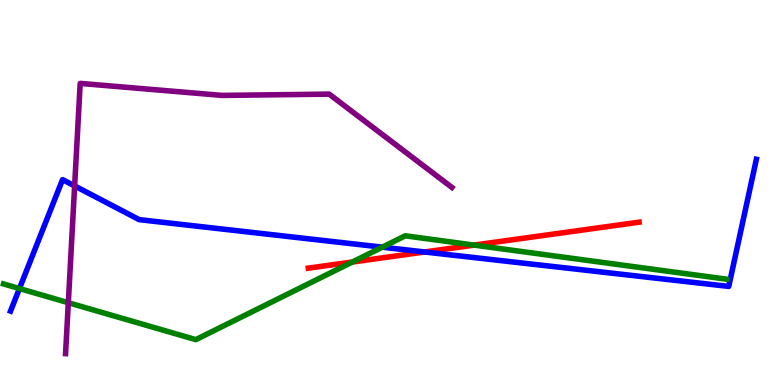[{'lines': ['blue', 'red'], 'intersections': [{'x': 5.48, 'y': 3.46}]}, {'lines': ['green', 'red'], 'intersections': [{'x': 4.55, 'y': 3.19}, {'x': 6.12, 'y': 3.63}]}, {'lines': ['purple', 'red'], 'intersections': []}, {'lines': ['blue', 'green'], 'intersections': [{'x': 0.251, 'y': 2.51}, {'x': 4.93, 'y': 3.58}]}, {'lines': ['blue', 'purple'], 'intersections': [{'x': 0.963, 'y': 5.17}]}, {'lines': ['green', 'purple'], 'intersections': [{'x': 0.881, 'y': 2.14}]}]